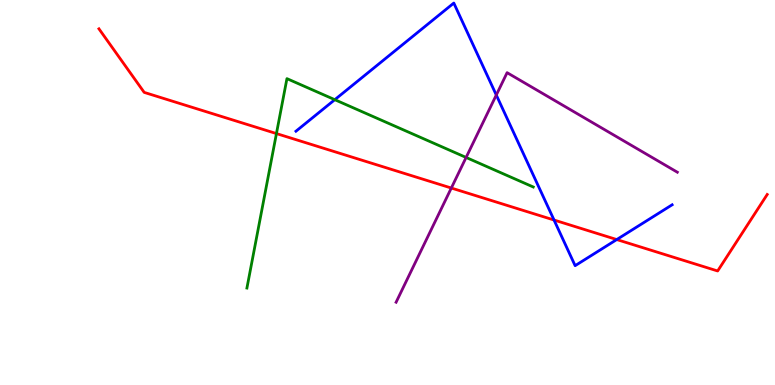[{'lines': ['blue', 'red'], 'intersections': [{'x': 7.15, 'y': 4.29}, {'x': 7.96, 'y': 3.78}]}, {'lines': ['green', 'red'], 'intersections': [{'x': 3.57, 'y': 6.53}]}, {'lines': ['purple', 'red'], 'intersections': [{'x': 5.82, 'y': 5.12}]}, {'lines': ['blue', 'green'], 'intersections': [{'x': 4.32, 'y': 7.41}]}, {'lines': ['blue', 'purple'], 'intersections': [{'x': 6.4, 'y': 7.53}]}, {'lines': ['green', 'purple'], 'intersections': [{'x': 6.01, 'y': 5.91}]}]